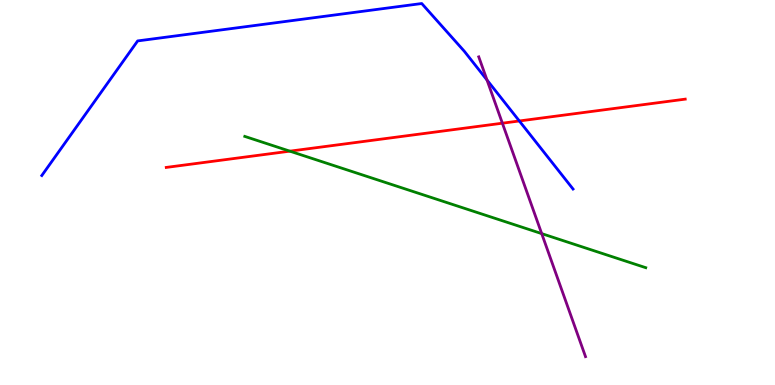[{'lines': ['blue', 'red'], 'intersections': [{'x': 6.7, 'y': 6.86}]}, {'lines': ['green', 'red'], 'intersections': [{'x': 3.74, 'y': 6.07}]}, {'lines': ['purple', 'red'], 'intersections': [{'x': 6.48, 'y': 6.8}]}, {'lines': ['blue', 'green'], 'intersections': []}, {'lines': ['blue', 'purple'], 'intersections': [{'x': 6.28, 'y': 7.92}]}, {'lines': ['green', 'purple'], 'intersections': [{'x': 6.99, 'y': 3.93}]}]